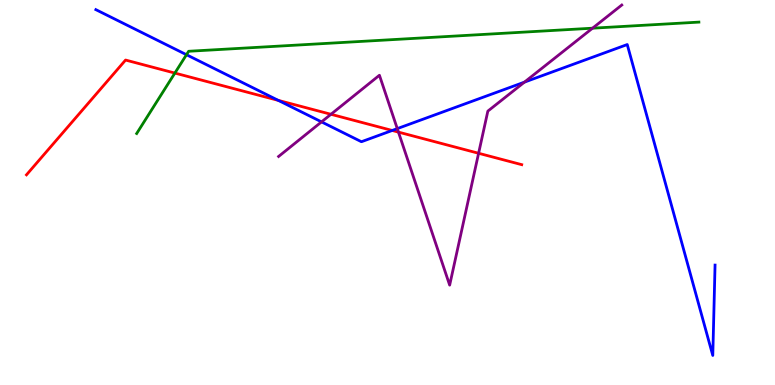[{'lines': ['blue', 'red'], 'intersections': [{'x': 3.59, 'y': 7.39}, {'x': 5.06, 'y': 6.61}]}, {'lines': ['green', 'red'], 'intersections': [{'x': 2.26, 'y': 8.1}]}, {'lines': ['purple', 'red'], 'intersections': [{'x': 4.27, 'y': 7.03}, {'x': 5.14, 'y': 6.57}, {'x': 6.18, 'y': 6.02}]}, {'lines': ['blue', 'green'], 'intersections': [{'x': 2.41, 'y': 8.58}]}, {'lines': ['blue', 'purple'], 'intersections': [{'x': 4.15, 'y': 6.83}, {'x': 5.13, 'y': 6.66}, {'x': 6.77, 'y': 7.87}]}, {'lines': ['green', 'purple'], 'intersections': [{'x': 7.65, 'y': 9.27}]}]